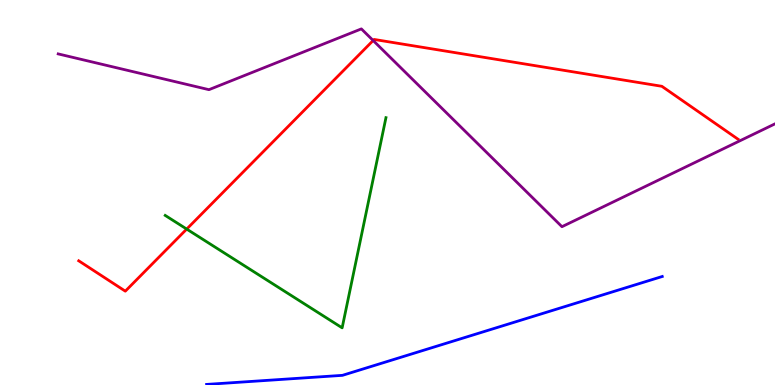[{'lines': ['blue', 'red'], 'intersections': []}, {'lines': ['green', 'red'], 'intersections': [{'x': 2.41, 'y': 4.05}]}, {'lines': ['purple', 'red'], 'intersections': [{'x': 4.81, 'y': 8.95}]}, {'lines': ['blue', 'green'], 'intersections': []}, {'lines': ['blue', 'purple'], 'intersections': []}, {'lines': ['green', 'purple'], 'intersections': []}]